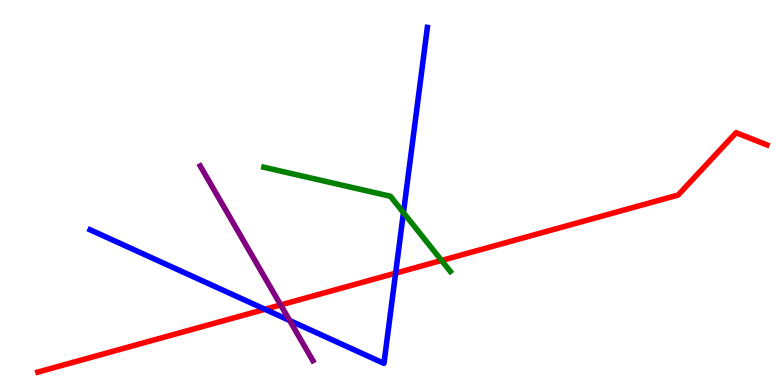[{'lines': ['blue', 'red'], 'intersections': [{'x': 3.42, 'y': 1.97}, {'x': 5.1, 'y': 2.91}]}, {'lines': ['green', 'red'], 'intersections': [{'x': 5.7, 'y': 3.24}]}, {'lines': ['purple', 'red'], 'intersections': [{'x': 3.62, 'y': 2.08}]}, {'lines': ['blue', 'green'], 'intersections': [{'x': 5.21, 'y': 4.48}]}, {'lines': ['blue', 'purple'], 'intersections': [{'x': 3.74, 'y': 1.68}]}, {'lines': ['green', 'purple'], 'intersections': []}]